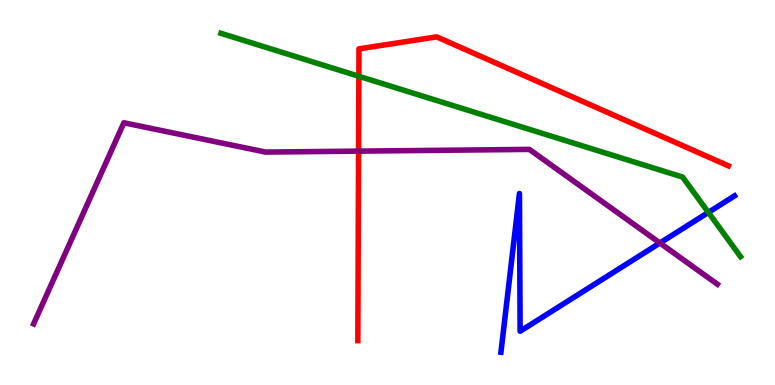[{'lines': ['blue', 'red'], 'intersections': []}, {'lines': ['green', 'red'], 'intersections': [{'x': 4.63, 'y': 8.02}]}, {'lines': ['purple', 'red'], 'intersections': [{'x': 4.63, 'y': 6.07}]}, {'lines': ['blue', 'green'], 'intersections': [{'x': 9.14, 'y': 4.48}]}, {'lines': ['blue', 'purple'], 'intersections': [{'x': 8.51, 'y': 3.69}]}, {'lines': ['green', 'purple'], 'intersections': []}]